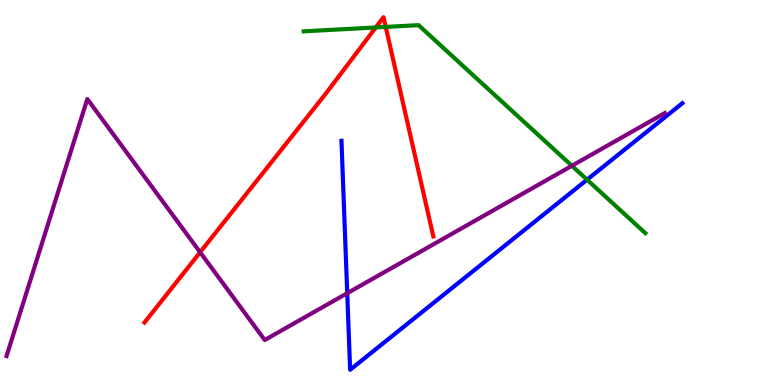[{'lines': ['blue', 'red'], 'intersections': []}, {'lines': ['green', 'red'], 'intersections': [{'x': 4.85, 'y': 9.29}, {'x': 4.98, 'y': 9.3}]}, {'lines': ['purple', 'red'], 'intersections': [{'x': 2.58, 'y': 3.45}]}, {'lines': ['blue', 'green'], 'intersections': [{'x': 7.57, 'y': 5.33}]}, {'lines': ['blue', 'purple'], 'intersections': [{'x': 4.48, 'y': 2.38}]}, {'lines': ['green', 'purple'], 'intersections': [{'x': 7.38, 'y': 5.69}]}]